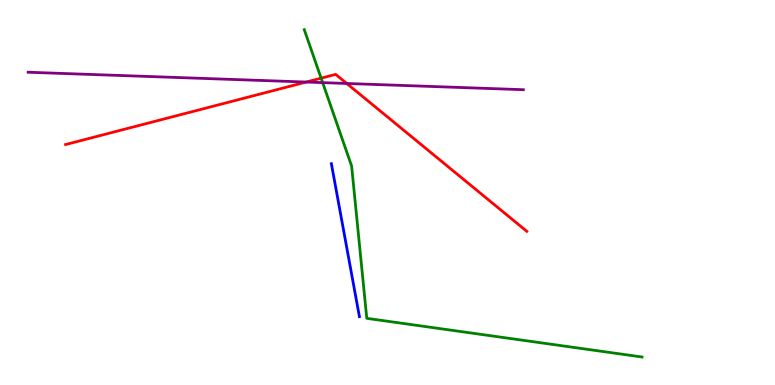[{'lines': ['blue', 'red'], 'intersections': []}, {'lines': ['green', 'red'], 'intersections': [{'x': 4.14, 'y': 7.97}]}, {'lines': ['purple', 'red'], 'intersections': [{'x': 3.95, 'y': 7.87}, {'x': 4.47, 'y': 7.83}]}, {'lines': ['blue', 'green'], 'intersections': []}, {'lines': ['blue', 'purple'], 'intersections': []}, {'lines': ['green', 'purple'], 'intersections': [{'x': 4.16, 'y': 7.85}]}]